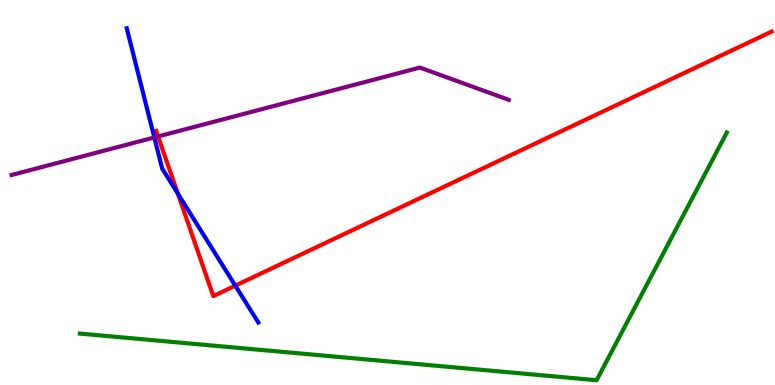[{'lines': ['blue', 'red'], 'intersections': [{'x': 2.29, 'y': 4.97}, {'x': 3.04, 'y': 2.58}]}, {'lines': ['green', 'red'], 'intersections': []}, {'lines': ['purple', 'red'], 'intersections': [{'x': 2.04, 'y': 6.46}]}, {'lines': ['blue', 'green'], 'intersections': []}, {'lines': ['blue', 'purple'], 'intersections': [{'x': 1.99, 'y': 6.43}]}, {'lines': ['green', 'purple'], 'intersections': []}]